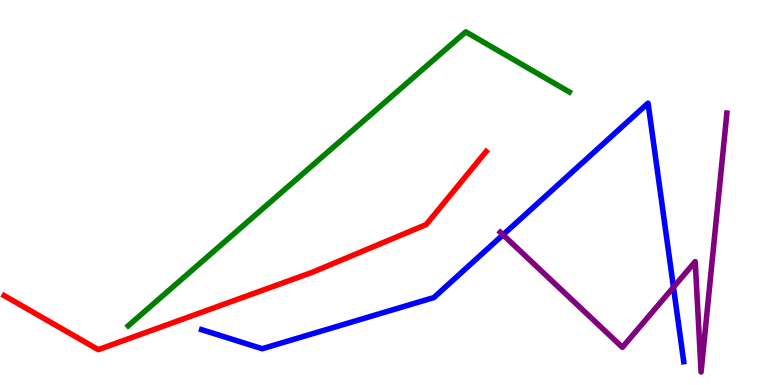[{'lines': ['blue', 'red'], 'intersections': []}, {'lines': ['green', 'red'], 'intersections': []}, {'lines': ['purple', 'red'], 'intersections': []}, {'lines': ['blue', 'green'], 'intersections': []}, {'lines': ['blue', 'purple'], 'intersections': [{'x': 6.49, 'y': 3.9}, {'x': 8.69, 'y': 2.54}]}, {'lines': ['green', 'purple'], 'intersections': []}]